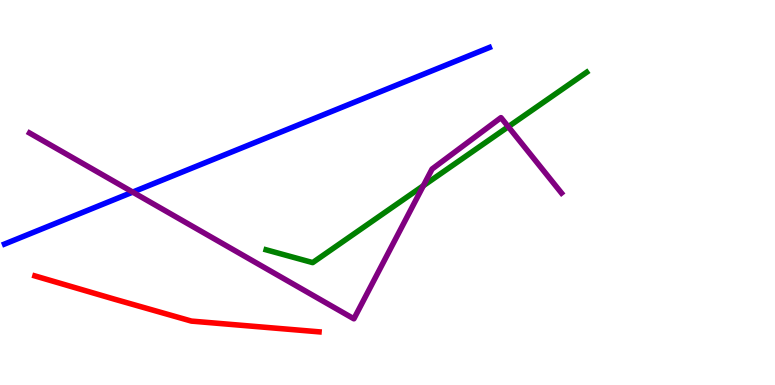[{'lines': ['blue', 'red'], 'intersections': []}, {'lines': ['green', 'red'], 'intersections': []}, {'lines': ['purple', 'red'], 'intersections': []}, {'lines': ['blue', 'green'], 'intersections': []}, {'lines': ['blue', 'purple'], 'intersections': [{'x': 1.71, 'y': 5.01}]}, {'lines': ['green', 'purple'], 'intersections': [{'x': 5.46, 'y': 5.18}, {'x': 6.56, 'y': 6.71}]}]